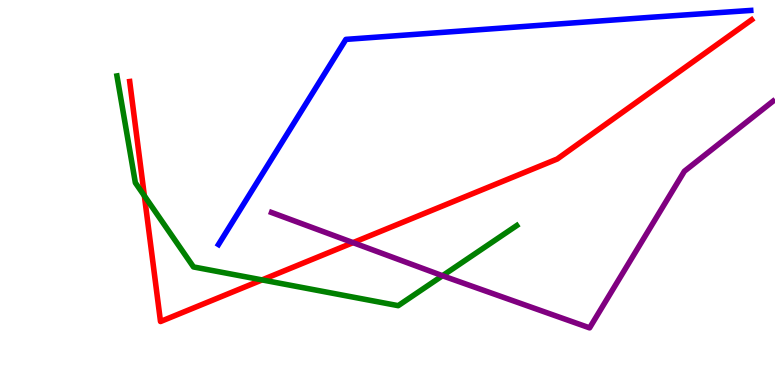[{'lines': ['blue', 'red'], 'intersections': []}, {'lines': ['green', 'red'], 'intersections': [{'x': 1.86, 'y': 4.91}, {'x': 3.38, 'y': 2.73}]}, {'lines': ['purple', 'red'], 'intersections': [{'x': 4.56, 'y': 3.7}]}, {'lines': ['blue', 'green'], 'intersections': []}, {'lines': ['blue', 'purple'], 'intersections': []}, {'lines': ['green', 'purple'], 'intersections': [{'x': 5.71, 'y': 2.84}]}]